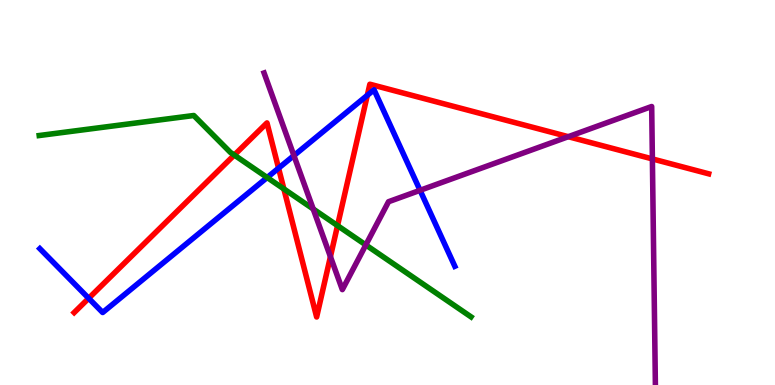[{'lines': ['blue', 'red'], 'intersections': [{'x': 1.14, 'y': 2.25}, {'x': 3.59, 'y': 5.63}, {'x': 4.74, 'y': 7.52}]}, {'lines': ['green', 'red'], 'intersections': [{'x': 3.02, 'y': 5.97}, {'x': 3.66, 'y': 5.09}, {'x': 4.36, 'y': 4.14}]}, {'lines': ['purple', 'red'], 'intersections': [{'x': 4.26, 'y': 3.33}, {'x': 7.33, 'y': 6.45}, {'x': 8.42, 'y': 5.87}]}, {'lines': ['blue', 'green'], 'intersections': [{'x': 3.45, 'y': 5.39}]}, {'lines': ['blue', 'purple'], 'intersections': [{'x': 3.79, 'y': 5.96}, {'x': 5.42, 'y': 5.06}]}, {'lines': ['green', 'purple'], 'intersections': [{'x': 4.04, 'y': 4.57}, {'x': 4.72, 'y': 3.64}]}]